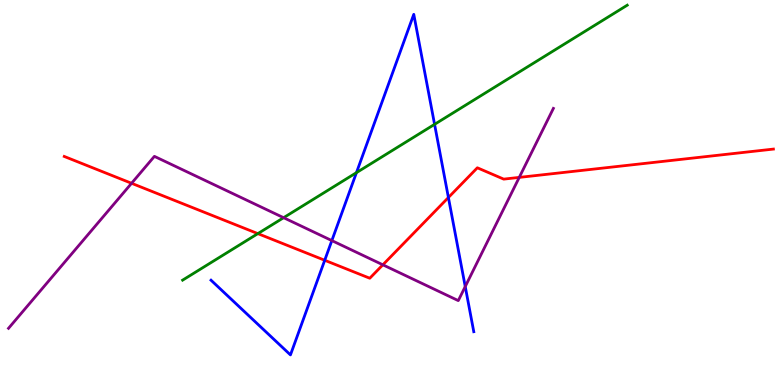[{'lines': ['blue', 'red'], 'intersections': [{'x': 4.19, 'y': 3.24}, {'x': 5.79, 'y': 4.87}]}, {'lines': ['green', 'red'], 'intersections': [{'x': 3.33, 'y': 3.93}]}, {'lines': ['purple', 'red'], 'intersections': [{'x': 1.7, 'y': 5.24}, {'x': 4.94, 'y': 3.12}, {'x': 6.7, 'y': 5.39}]}, {'lines': ['blue', 'green'], 'intersections': [{'x': 4.6, 'y': 5.52}, {'x': 5.61, 'y': 6.77}]}, {'lines': ['blue', 'purple'], 'intersections': [{'x': 4.28, 'y': 3.75}, {'x': 6.0, 'y': 2.56}]}, {'lines': ['green', 'purple'], 'intersections': [{'x': 3.66, 'y': 4.35}]}]